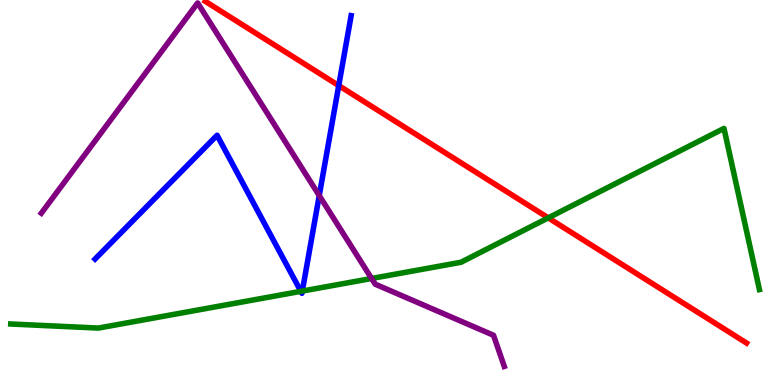[{'lines': ['blue', 'red'], 'intersections': [{'x': 4.37, 'y': 7.78}]}, {'lines': ['green', 'red'], 'intersections': [{'x': 7.07, 'y': 4.34}]}, {'lines': ['purple', 'red'], 'intersections': []}, {'lines': ['blue', 'green'], 'intersections': [{'x': 3.88, 'y': 2.43}, {'x': 3.9, 'y': 2.44}]}, {'lines': ['blue', 'purple'], 'intersections': [{'x': 4.12, 'y': 4.92}]}, {'lines': ['green', 'purple'], 'intersections': [{'x': 4.79, 'y': 2.77}]}]